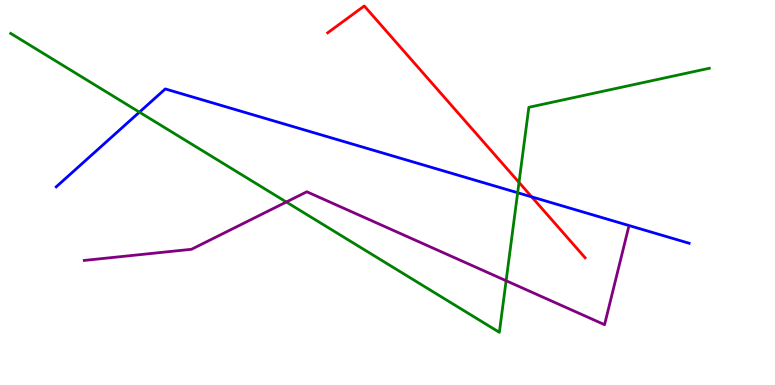[{'lines': ['blue', 'red'], 'intersections': [{'x': 6.86, 'y': 4.89}]}, {'lines': ['green', 'red'], 'intersections': [{'x': 6.7, 'y': 5.26}]}, {'lines': ['purple', 'red'], 'intersections': []}, {'lines': ['blue', 'green'], 'intersections': [{'x': 1.8, 'y': 7.09}, {'x': 6.68, 'y': 4.99}]}, {'lines': ['blue', 'purple'], 'intersections': []}, {'lines': ['green', 'purple'], 'intersections': [{'x': 3.69, 'y': 4.75}, {'x': 6.53, 'y': 2.71}]}]